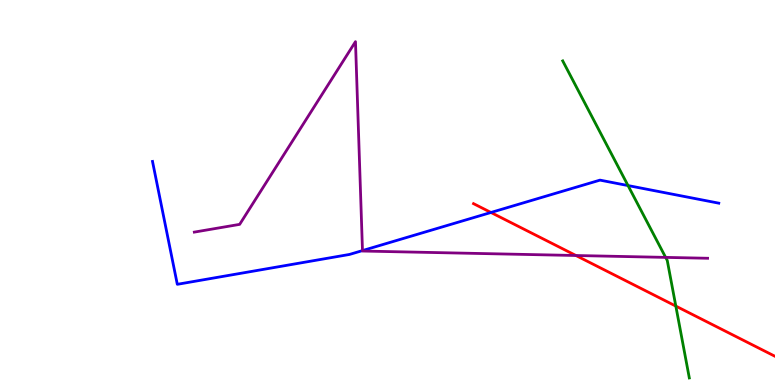[{'lines': ['blue', 'red'], 'intersections': [{'x': 6.33, 'y': 4.48}]}, {'lines': ['green', 'red'], 'intersections': [{'x': 8.72, 'y': 2.05}]}, {'lines': ['purple', 'red'], 'intersections': [{'x': 7.43, 'y': 3.36}]}, {'lines': ['blue', 'green'], 'intersections': [{'x': 8.1, 'y': 5.18}]}, {'lines': ['blue', 'purple'], 'intersections': [{'x': 4.68, 'y': 3.49}]}, {'lines': ['green', 'purple'], 'intersections': [{'x': 8.59, 'y': 3.31}]}]